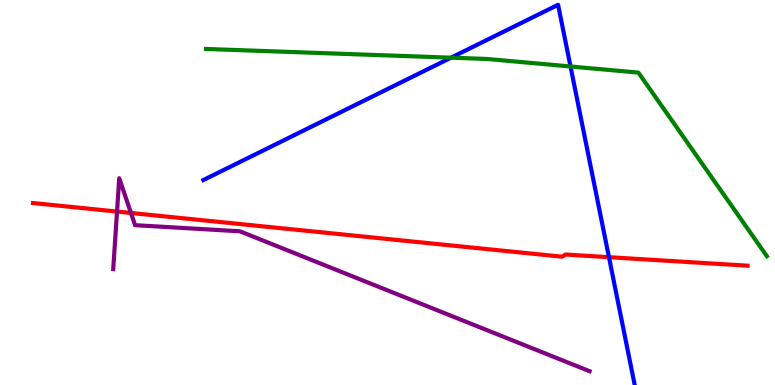[{'lines': ['blue', 'red'], 'intersections': [{'x': 7.86, 'y': 3.32}]}, {'lines': ['green', 'red'], 'intersections': []}, {'lines': ['purple', 'red'], 'intersections': [{'x': 1.51, 'y': 4.5}, {'x': 1.69, 'y': 4.47}]}, {'lines': ['blue', 'green'], 'intersections': [{'x': 5.82, 'y': 8.5}, {'x': 7.36, 'y': 8.27}]}, {'lines': ['blue', 'purple'], 'intersections': []}, {'lines': ['green', 'purple'], 'intersections': []}]